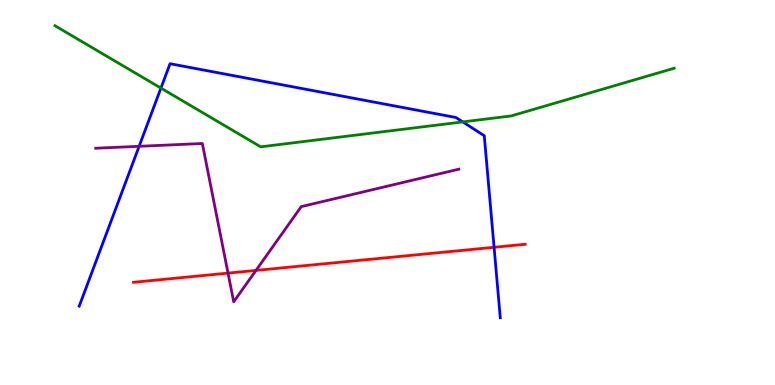[{'lines': ['blue', 'red'], 'intersections': [{'x': 6.38, 'y': 3.58}]}, {'lines': ['green', 'red'], 'intersections': []}, {'lines': ['purple', 'red'], 'intersections': [{'x': 2.94, 'y': 2.91}, {'x': 3.3, 'y': 2.98}]}, {'lines': ['blue', 'green'], 'intersections': [{'x': 2.08, 'y': 7.71}, {'x': 5.97, 'y': 6.83}]}, {'lines': ['blue', 'purple'], 'intersections': [{'x': 1.8, 'y': 6.2}]}, {'lines': ['green', 'purple'], 'intersections': []}]